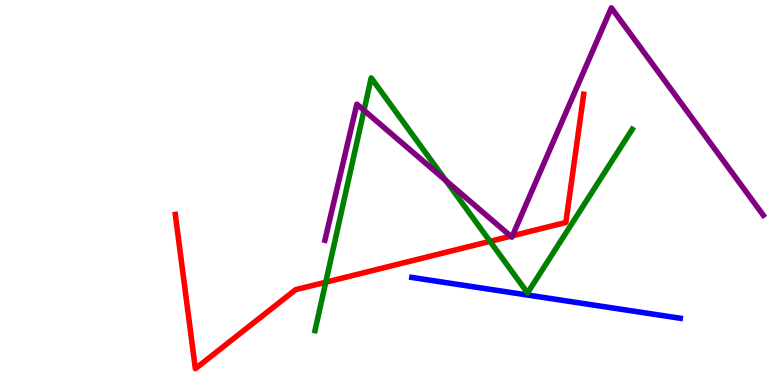[{'lines': ['blue', 'red'], 'intersections': []}, {'lines': ['green', 'red'], 'intersections': [{'x': 4.2, 'y': 2.67}, {'x': 6.32, 'y': 3.73}]}, {'lines': ['purple', 'red'], 'intersections': [{'x': 6.59, 'y': 3.87}, {'x': 6.61, 'y': 3.88}]}, {'lines': ['blue', 'green'], 'intersections': []}, {'lines': ['blue', 'purple'], 'intersections': []}, {'lines': ['green', 'purple'], 'intersections': [{'x': 4.7, 'y': 7.13}, {'x': 5.75, 'y': 5.31}]}]